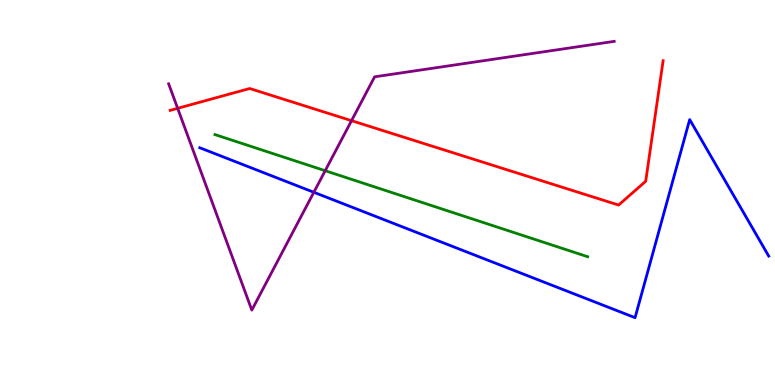[{'lines': ['blue', 'red'], 'intersections': []}, {'lines': ['green', 'red'], 'intersections': []}, {'lines': ['purple', 'red'], 'intersections': [{'x': 2.29, 'y': 7.19}, {'x': 4.54, 'y': 6.87}]}, {'lines': ['blue', 'green'], 'intersections': []}, {'lines': ['blue', 'purple'], 'intersections': [{'x': 4.05, 'y': 5.01}]}, {'lines': ['green', 'purple'], 'intersections': [{'x': 4.2, 'y': 5.57}]}]